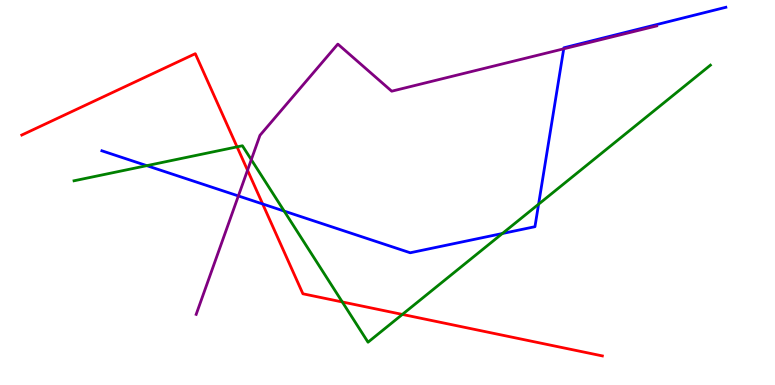[{'lines': ['blue', 'red'], 'intersections': [{'x': 3.39, 'y': 4.7}]}, {'lines': ['green', 'red'], 'intersections': [{'x': 3.06, 'y': 6.19}, {'x': 4.42, 'y': 2.16}, {'x': 5.19, 'y': 1.83}]}, {'lines': ['purple', 'red'], 'intersections': [{'x': 3.19, 'y': 5.58}]}, {'lines': ['blue', 'green'], 'intersections': [{'x': 1.89, 'y': 5.7}, {'x': 3.67, 'y': 4.52}, {'x': 6.48, 'y': 3.93}, {'x': 6.95, 'y': 4.7}]}, {'lines': ['blue', 'purple'], 'intersections': [{'x': 3.08, 'y': 4.91}, {'x': 7.27, 'y': 8.73}]}, {'lines': ['green', 'purple'], 'intersections': [{'x': 3.24, 'y': 5.85}]}]